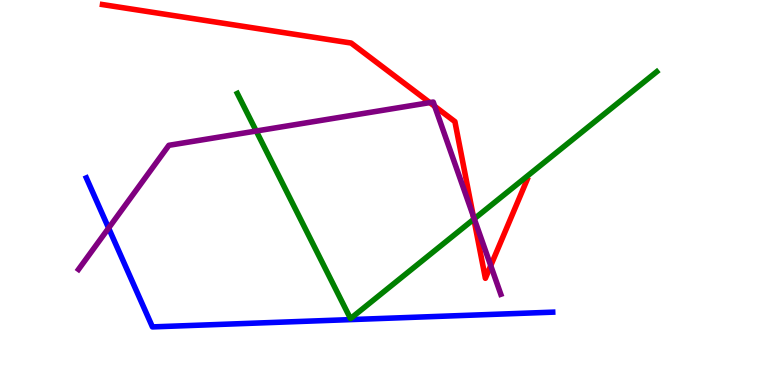[{'lines': ['blue', 'red'], 'intersections': []}, {'lines': ['green', 'red'], 'intersections': [{'x': 6.11, 'y': 4.31}]}, {'lines': ['purple', 'red'], 'intersections': [{'x': 5.55, 'y': 7.33}, {'x': 5.61, 'y': 7.24}, {'x': 6.11, 'y': 4.39}, {'x': 6.33, 'y': 3.1}]}, {'lines': ['blue', 'green'], 'intersections': []}, {'lines': ['blue', 'purple'], 'intersections': [{'x': 1.4, 'y': 4.08}]}, {'lines': ['green', 'purple'], 'intersections': [{'x': 3.31, 'y': 6.6}, {'x': 6.12, 'y': 4.32}]}]